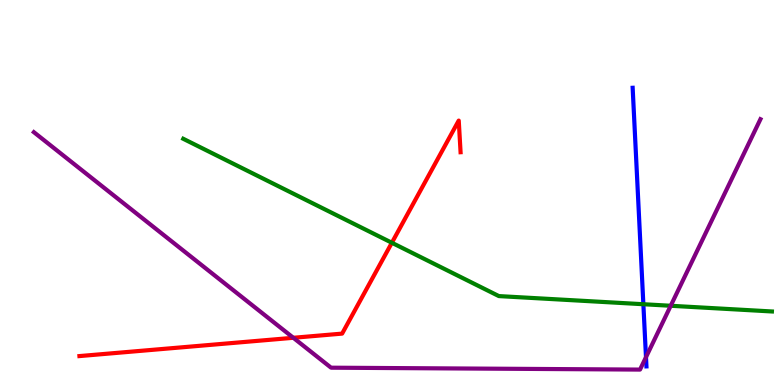[{'lines': ['blue', 'red'], 'intersections': []}, {'lines': ['green', 'red'], 'intersections': [{'x': 5.06, 'y': 3.69}]}, {'lines': ['purple', 'red'], 'intersections': [{'x': 3.78, 'y': 1.23}]}, {'lines': ['blue', 'green'], 'intersections': [{'x': 8.3, 'y': 2.1}]}, {'lines': ['blue', 'purple'], 'intersections': [{'x': 8.34, 'y': 0.722}]}, {'lines': ['green', 'purple'], 'intersections': [{'x': 8.65, 'y': 2.06}]}]